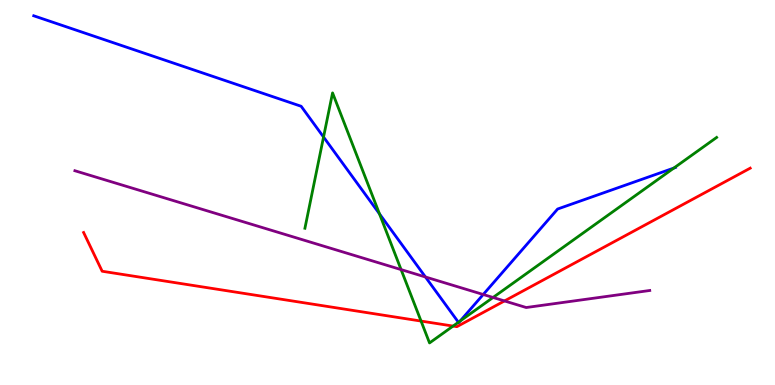[{'lines': ['blue', 'red'], 'intersections': []}, {'lines': ['green', 'red'], 'intersections': [{'x': 5.43, 'y': 1.66}, {'x': 5.85, 'y': 1.53}]}, {'lines': ['purple', 'red'], 'intersections': [{'x': 6.51, 'y': 2.18}]}, {'lines': ['blue', 'green'], 'intersections': [{'x': 4.17, 'y': 6.44}, {'x': 4.9, 'y': 4.45}, {'x': 5.92, 'y': 1.63}, {'x': 5.94, 'y': 1.66}, {'x': 8.7, 'y': 5.64}]}, {'lines': ['blue', 'purple'], 'intersections': [{'x': 5.49, 'y': 2.81}, {'x': 6.24, 'y': 2.35}]}, {'lines': ['green', 'purple'], 'intersections': [{'x': 5.18, 'y': 3.0}, {'x': 6.36, 'y': 2.27}]}]